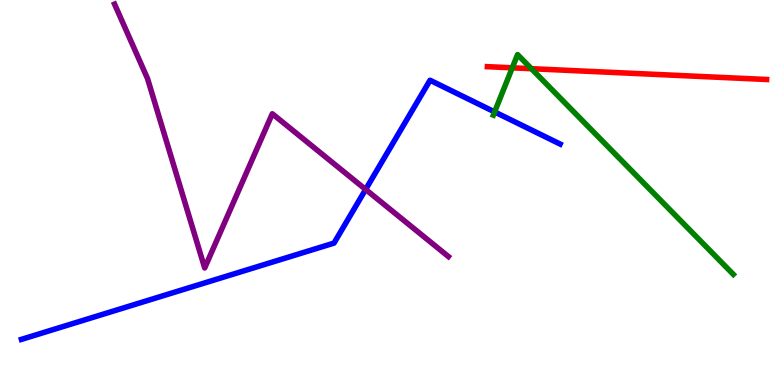[{'lines': ['blue', 'red'], 'intersections': []}, {'lines': ['green', 'red'], 'intersections': [{'x': 6.61, 'y': 8.24}, {'x': 6.86, 'y': 8.22}]}, {'lines': ['purple', 'red'], 'intersections': []}, {'lines': ['blue', 'green'], 'intersections': [{'x': 6.38, 'y': 7.09}]}, {'lines': ['blue', 'purple'], 'intersections': [{'x': 4.72, 'y': 5.08}]}, {'lines': ['green', 'purple'], 'intersections': []}]